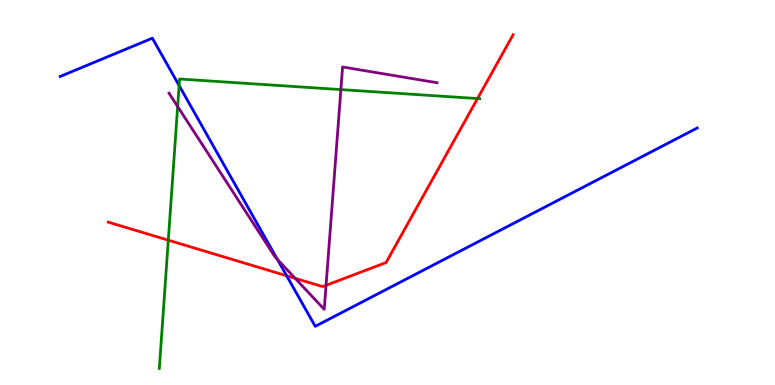[{'lines': ['blue', 'red'], 'intersections': [{'x': 3.7, 'y': 2.84}]}, {'lines': ['green', 'red'], 'intersections': [{'x': 2.17, 'y': 3.76}, {'x': 6.16, 'y': 7.44}]}, {'lines': ['purple', 'red'], 'intersections': [{'x': 3.81, 'y': 2.77}, {'x': 4.21, 'y': 2.59}]}, {'lines': ['blue', 'green'], 'intersections': [{'x': 2.31, 'y': 7.78}]}, {'lines': ['blue', 'purple'], 'intersections': [{'x': 3.58, 'y': 3.26}]}, {'lines': ['green', 'purple'], 'intersections': [{'x': 2.29, 'y': 7.23}, {'x': 4.4, 'y': 7.67}]}]